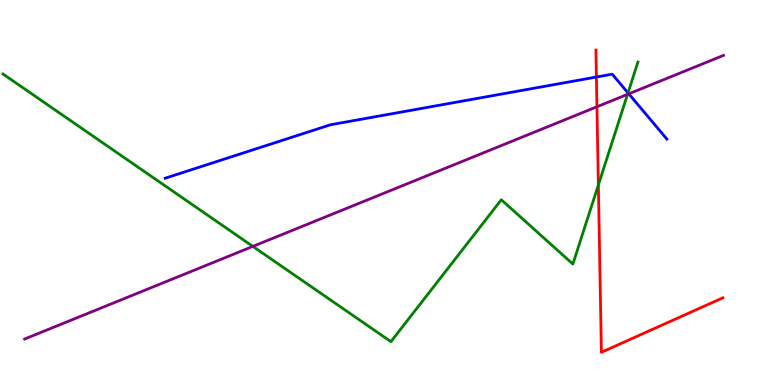[{'lines': ['blue', 'red'], 'intersections': [{'x': 7.7, 'y': 8.0}]}, {'lines': ['green', 'red'], 'intersections': [{'x': 7.72, 'y': 5.2}]}, {'lines': ['purple', 'red'], 'intersections': [{'x': 7.7, 'y': 7.23}]}, {'lines': ['blue', 'green'], 'intersections': [{'x': 8.1, 'y': 7.59}]}, {'lines': ['blue', 'purple'], 'intersections': [{'x': 8.11, 'y': 7.56}]}, {'lines': ['green', 'purple'], 'intersections': [{'x': 3.26, 'y': 3.6}, {'x': 8.1, 'y': 7.55}]}]